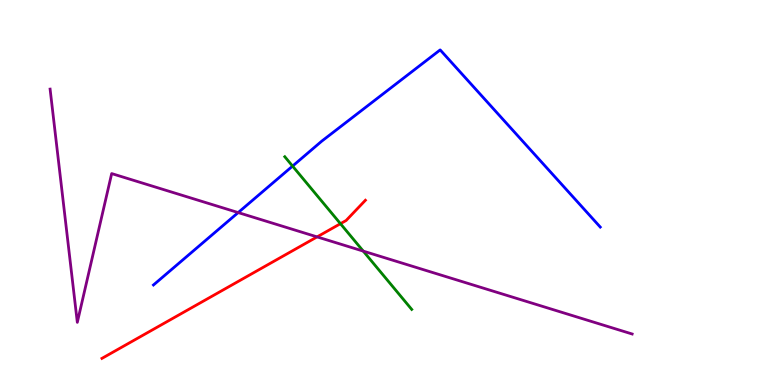[{'lines': ['blue', 'red'], 'intersections': []}, {'lines': ['green', 'red'], 'intersections': [{'x': 4.39, 'y': 4.19}]}, {'lines': ['purple', 'red'], 'intersections': [{'x': 4.09, 'y': 3.85}]}, {'lines': ['blue', 'green'], 'intersections': [{'x': 3.78, 'y': 5.69}]}, {'lines': ['blue', 'purple'], 'intersections': [{'x': 3.07, 'y': 4.48}]}, {'lines': ['green', 'purple'], 'intersections': [{'x': 4.69, 'y': 3.48}]}]